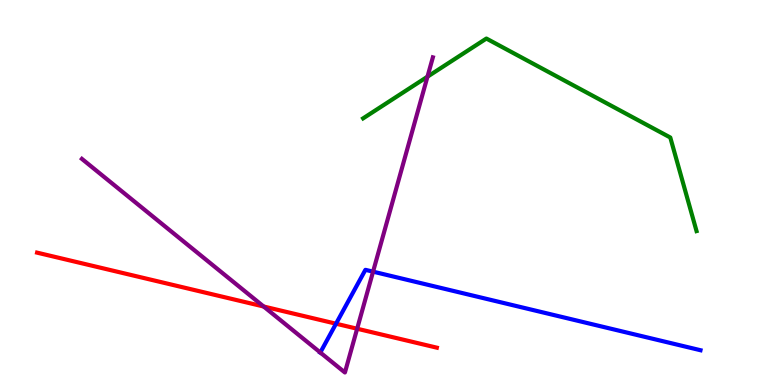[{'lines': ['blue', 'red'], 'intersections': [{'x': 4.34, 'y': 1.59}]}, {'lines': ['green', 'red'], 'intersections': []}, {'lines': ['purple', 'red'], 'intersections': [{'x': 3.4, 'y': 2.04}, {'x': 4.61, 'y': 1.46}]}, {'lines': ['blue', 'green'], 'intersections': []}, {'lines': ['blue', 'purple'], 'intersections': [{'x': 4.13, 'y': 0.844}, {'x': 4.81, 'y': 2.94}]}, {'lines': ['green', 'purple'], 'intersections': [{'x': 5.52, 'y': 8.01}]}]